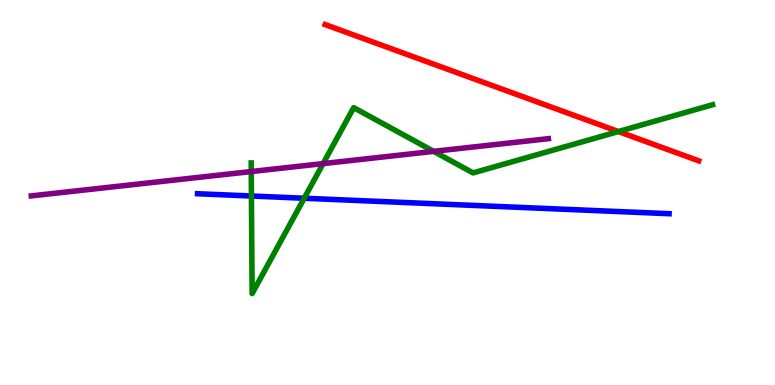[{'lines': ['blue', 'red'], 'intersections': []}, {'lines': ['green', 'red'], 'intersections': [{'x': 7.98, 'y': 6.58}]}, {'lines': ['purple', 'red'], 'intersections': []}, {'lines': ['blue', 'green'], 'intersections': [{'x': 3.24, 'y': 4.91}, {'x': 3.93, 'y': 4.85}]}, {'lines': ['blue', 'purple'], 'intersections': []}, {'lines': ['green', 'purple'], 'intersections': [{'x': 3.24, 'y': 5.54}, {'x': 4.17, 'y': 5.75}, {'x': 5.6, 'y': 6.07}]}]